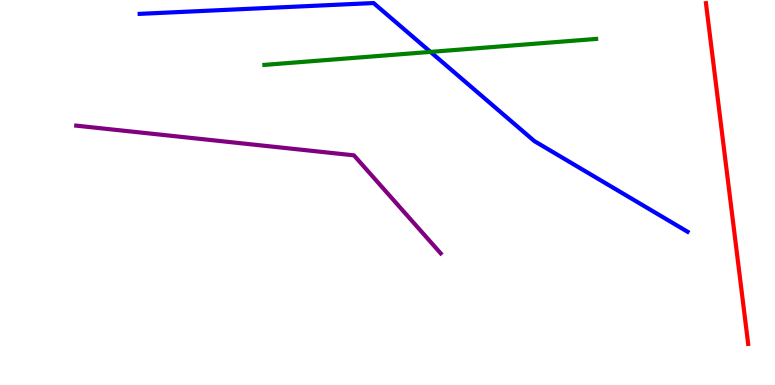[{'lines': ['blue', 'red'], 'intersections': []}, {'lines': ['green', 'red'], 'intersections': []}, {'lines': ['purple', 'red'], 'intersections': []}, {'lines': ['blue', 'green'], 'intersections': [{'x': 5.55, 'y': 8.65}]}, {'lines': ['blue', 'purple'], 'intersections': []}, {'lines': ['green', 'purple'], 'intersections': []}]